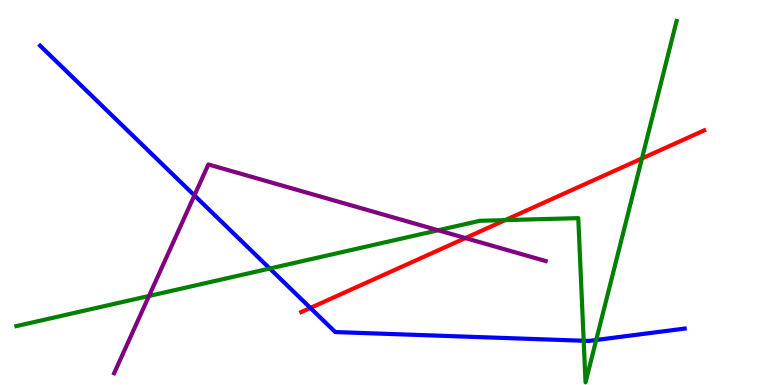[{'lines': ['blue', 'red'], 'intersections': [{'x': 4.01, 'y': 2.0}]}, {'lines': ['green', 'red'], 'intersections': [{'x': 6.52, 'y': 4.28}, {'x': 8.28, 'y': 5.88}]}, {'lines': ['purple', 'red'], 'intersections': [{'x': 6.01, 'y': 3.82}]}, {'lines': ['blue', 'green'], 'intersections': [{'x': 3.48, 'y': 3.03}, {'x': 7.53, 'y': 1.15}, {'x': 7.69, 'y': 1.17}]}, {'lines': ['blue', 'purple'], 'intersections': [{'x': 2.51, 'y': 4.92}]}, {'lines': ['green', 'purple'], 'intersections': [{'x': 1.92, 'y': 2.31}, {'x': 5.65, 'y': 4.02}]}]